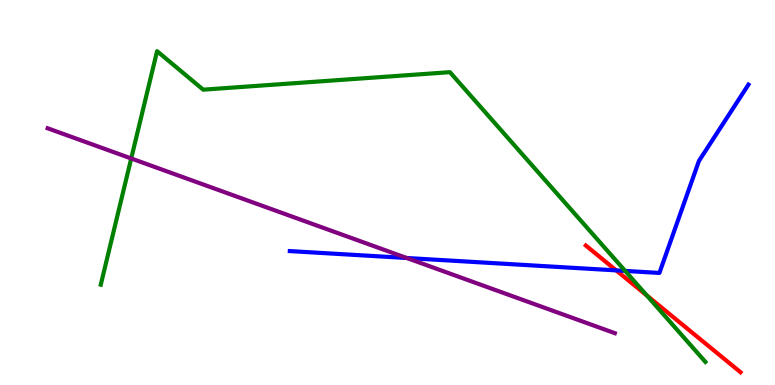[{'lines': ['blue', 'red'], 'intersections': [{'x': 7.95, 'y': 2.98}]}, {'lines': ['green', 'red'], 'intersections': [{'x': 8.35, 'y': 2.33}]}, {'lines': ['purple', 'red'], 'intersections': []}, {'lines': ['blue', 'green'], 'intersections': [{'x': 8.07, 'y': 2.96}]}, {'lines': ['blue', 'purple'], 'intersections': [{'x': 5.25, 'y': 3.3}]}, {'lines': ['green', 'purple'], 'intersections': [{'x': 1.69, 'y': 5.88}]}]